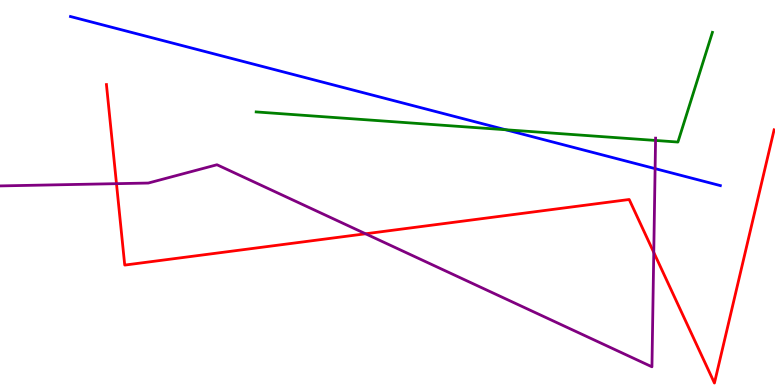[{'lines': ['blue', 'red'], 'intersections': []}, {'lines': ['green', 'red'], 'intersections': []}, {'lines': ['purple', 'red'], 'intersections': [{'x': 1.5, 'y': 5.23}, {'x': 4.72, 'y': 3.93}, {'x': 8.44, 'y': 3.44}]}, {'lines': ['blue', 'green'], 'intersections': [{'x': 6.52, 'y': 6.63}]}, {'lines': ['blue', 'purple'], 'intersections': [{'x': 8.45, 'y': 5.62}]}, {'lines': ['green', 'purple'], 'intersections': [{'x': 8.46, 'y': 6.35}]}]